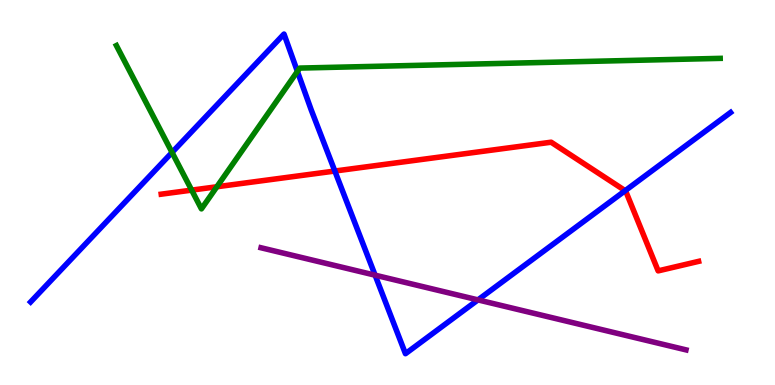[{'lines': ['blue', 'red'], 'intersections': [{'x': 4.32, 'y': 5.56}, {'x': 8.07, 'y': 5.05}]}, {'lines': ['green', 'red'], 'intersections': [{'x': 2.47, 'y': 5.06}, {'x': 2.8, 'y': 5.15}]}, {'lines': ['purple', 'red'], 'intersections': []}, {'lines': ['blue', 'green'], 'intersections': [{'x': 2.22, 'y': 6.04}, {'x': 3.84, 'y': 8.14}]}, {'lines': ['blue', 'purple'], 'intersections': [{'x': 4.84, 'y': 2.85}, {'x': 6.17, 'y': 2.21}]}, {'lines': ['green', 'purple'], 'intersections': []}]